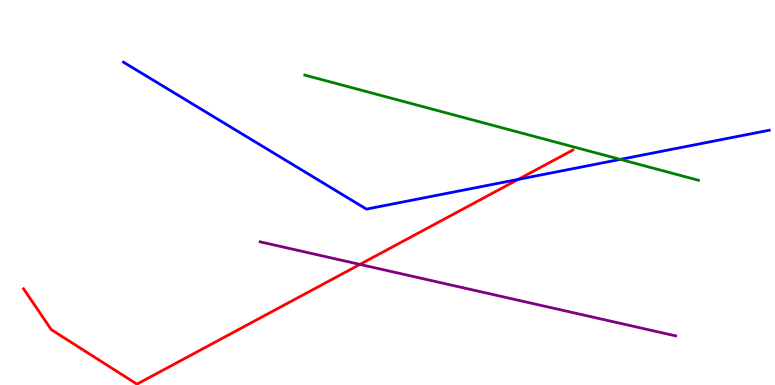[{'lines': ['blue', 'red'], 'intersections': [{'x': 6.69, 'y': 5.34}]}, {'lines': ['green', 'red'], 'intersections': []}, {'lines': ['purple', 'red'], 'intersections': [{'x': 4.64, 'y': 3.13}]}, {'lines': ['blue', 'green'], 'intersections': [{'x': 8.0, 'y': 5.86}]}, {'lines': ['blue', 'purple'], 'intersections': []}, {'lines': ['green', 'purple'], 'intersections': []}]